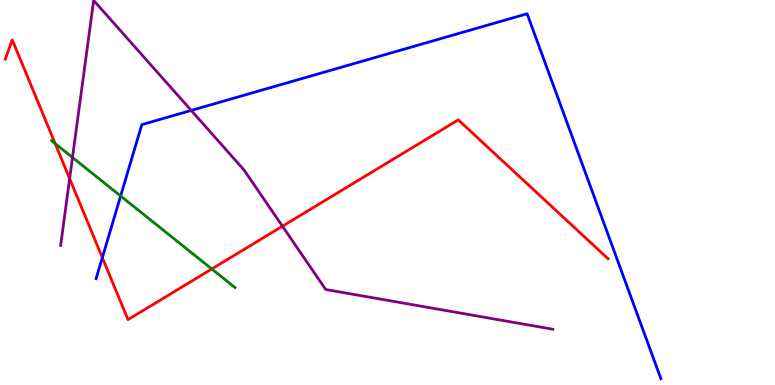[{'lines': ['blue', 'red'], 'intersections': [{'x': 1.32, 'y': 3.31}]}, {'lines': ['green', 'red'], 'intersections': [{'x': 0.712, 'y': 6.27}, {'x': 2.73, 'y': 3.01}]}, {'lines': ['purple', 'red'], 'intersections': [{'x': 0.899, 'y': 5.36}, {'x': 3.64, 'y': 4.12}]}, {'lines': ['blue', 'green'], 'intersections': [{'x': 1.56, 'y': 4.91}]}, {'lines': ['blue', 'purple'], 'intersections': [{'x': 2.47, 'y': 7.13}]}, {'lines': ['green', 'purple'], 'intersections': [{'x': 0.935, 'y': 5.91}]}]